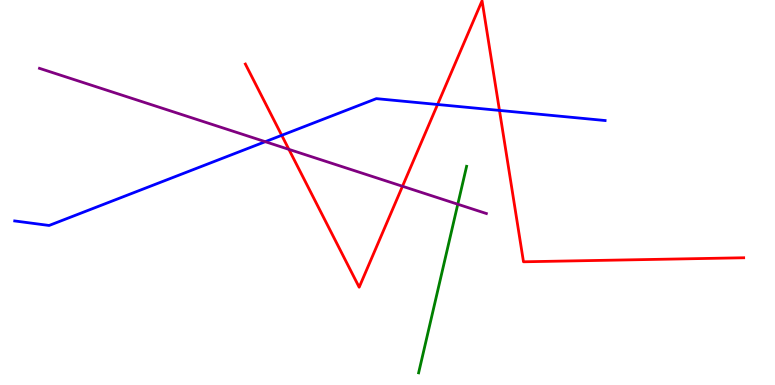[{'lines': ['blue', 'red'], 'intersections': [{'x': 3.64, 'y': 6.49}, {'x': 5.65, 'y': 7.29}, {'x': 6.44, 'y': 7.13}]}, {'lines': ['green', 'red'], 'intersections': []}, {'lines': ['purple', 'red'], 'intersections': [{'x': 3.73, 'y': 6.12}, {'x': 5.19, 'y': 5.16}]}, {'lines': ['blue', 'green'], 'intersections': []}, {'lines': ['blue', 'purple'], 'intersections': [{'x': 3.42, 'y': 6.32}]}, {'lines': ['green', 'purple'], 'intersections': [{'x': 5.91, 'y': 4.7}]}]